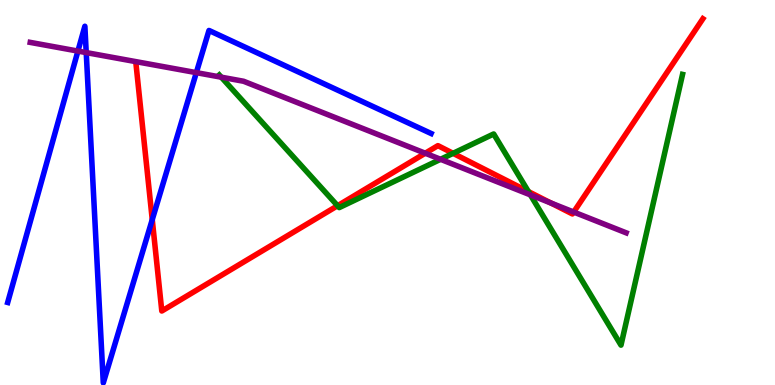[{'lines': ['blue', 'red'], 'intersections': [{'x': 1.96, 'y': 4.29}]}, {'lines': ['green', 'red'], 'intersections': [{'x': 4.36, 'y': 4.66}, {'x': 5.85, 'y': 6.02}, {'x': 6.82, 'y': 5.02}]}, {'lines': ['purple', 'red'], 'intersections': [{'x': 5.49, 'y': 6.02}, {'x': 7.11, 'y': 4.73}, {'x': 7.4, 'y': 4.49}]}, {'lines': ['blue', 'green'], 'intersections': []}, {'lines': ['blue', 'purple'], 'intersections': [{'x': 1.01, 'y': 8.67}, {'x': 1.11, 'y': 8.63}, {'x': 2.53, 'y': 8.11}]}, {'lines': ['green', 'purple'], 'intersections': [{'x': 2.86, 'y': 7.99}, {'x': 5.68, 'y': 5.86}, {'x': 6.84, 'y': 4.94}]}]